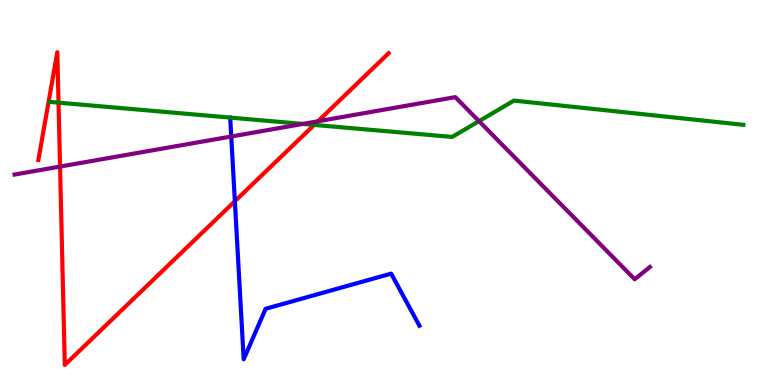[{'lines': ['blue', 'red'], 'intersections': [{'x': 3.03, 'y': 4.77}]}, {'lines': ['green', 'red'], 'intersections': [{'x': 0.755, 'y': 7.33}, {'x': 4.05, 'y': 6.76}]}, {'lines': ['purple', 'red'], 'intersections': [{'x': 0.775, 'y': 5.67}, {'x': 4.1, 'y': 6.85}]}, {'lines': ['blue', 'green'], 'intersections': []}, {'lines': ['blue', 'purple'], 'intersections': [{'x': 2.98, 'y': 6.45}]}, {'lines': ['green', 'purple'], 'intersections': [{'x': 3.91, 'y': 6.78}, {'x': 6.18, 'y': 6.85}]}]